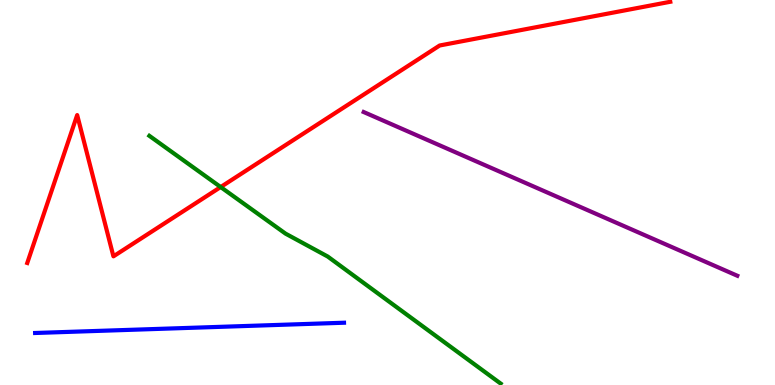[{'lines': ['blue', 'red'], 'intersections': []}, {'lines': ['green', 'red'], 'intersections': [{'x': 2.85, 'y': 5.14}]}, {'lines': ['purple', 'red'], 'intersections': []}, {'lines': ['blue', 'green'], 'intersections': []}, {'lines': ['blue', 'purple'], 'intersections': []}, {'lines': ['green', 'purple'], 'intersections': []}]